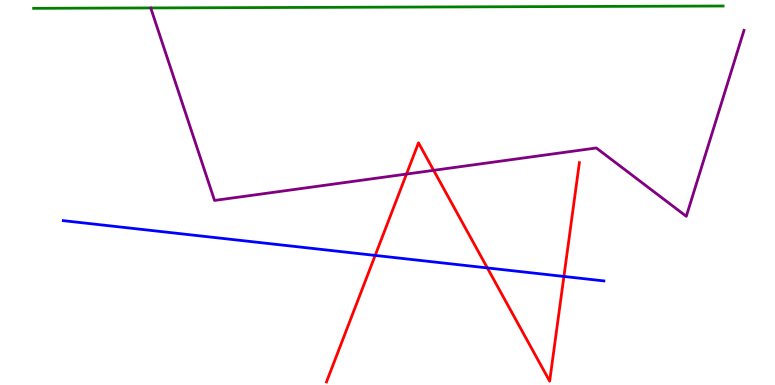[{'lines': ['blue', 'red'], 'intersections': [{'x': 4.84, 'y': 3.37}, {'x': 6.29, 'y': 3.04}, {'x': 7.28, 'y': 2.82}]}, {'lines': ['green', 'red'], 'intersections': []}, {'lines': ['purple', 'red'], 'intersections': [{'x': 5.24, 'y': 5.48}, {'x': 5.6, 'y': 5.58}]}, {'lines': ['blue', 'green'], 'intersections': []}, {'lines': ['blue', 'purple'], 'intersections': []}, {'lines': ['green', 'purple'], 'intersections': []}]